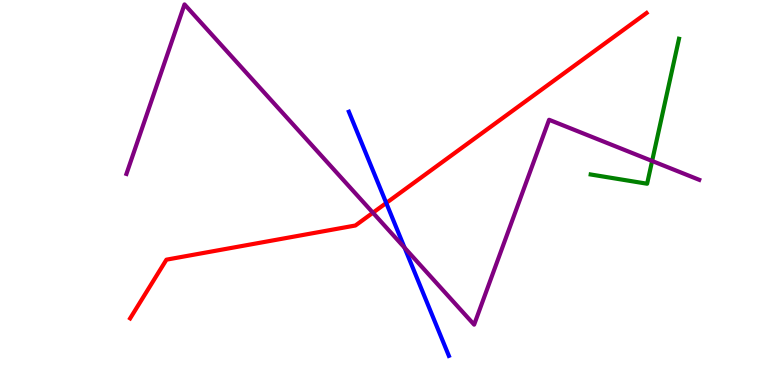[{'lines': ['blue', 'red'], 'intersections': [{'x': 4.98, 'y': 4.73}]}, {'lines': ['green', 'red'], 'intersections': []}, {'lines': ['purple', 'red'], 'intersections': [{'x': 4.81, 'y': 4.47}]}, {'lines': ['blue', 'green'], 'intersections': []}, {'lines': ['blue', 'purple'], 'intersections': [{'x': 5.22, 'y': 3.57}]}, {'lines': ['green', 'purple'], 'intersections': [{'x': 8.41, 'y': 5.82}]}]